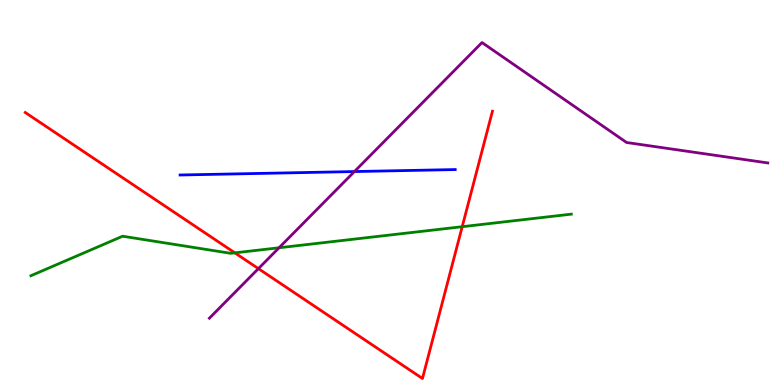[{'lines': ['blue', 'red'], 'intersections': []}, {'lines': ['green', 'red'], 'intersections': [{'x': 3.03, 'y': 3.43}, {'x': 5.96, 'y': 4.11}]}, {'lines': ['purple', 'red'], 'intersections': [{'x': 3.33, 'y': 3.02}]}, {'lines': ['blue', 'green'], 'intersections': []}, {'lines': ['blue', 'purple'], 'intersections': [{'x': 4.57, 'y': 5.54}]}, {'lines': ['green', 'purple'], 'intersections': [{'x': 3.6, 'y': 3.56}]}]